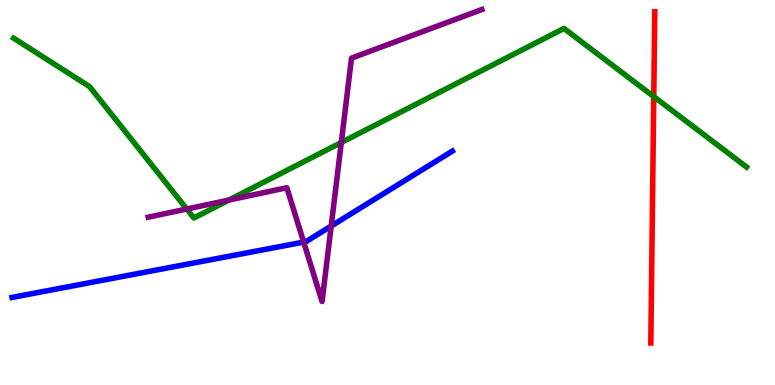[{'lines': ['blue', 'red'], 'intersections': []}, {'lines': ['green', 'red'], 'intersections': [{'x': 8.44, 'y': 7.49}]}, {'lines': ['purple', 'red'], 'intersections': []}, {'lines': ['blue', 'green'], 'intersections': []}, {'lines': ['blue', 'purple'], 'intersections': [{'x': 3.92, 'y': 3.71}, {'x': 4.27, 'y': 4.13}]}, {'lines': ['green', 'purple'], 'intersections': [{'x': 2.41, 'y': 4.57}, {'x': 2.95, 'y': 4.8}, {'x': 4.4, 'y': 6.3}]}]